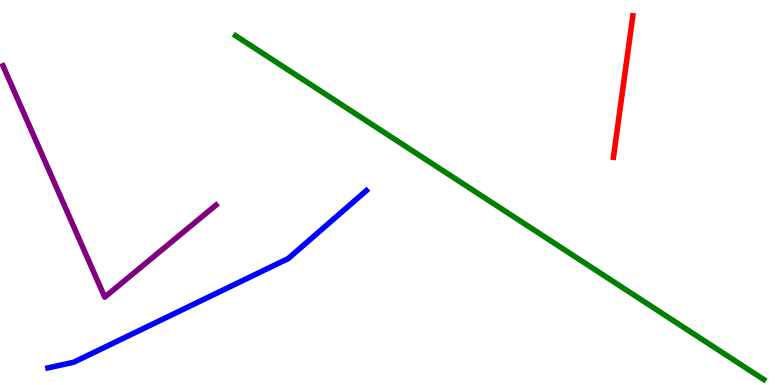[{'lines': ['blue', 'red'], 'intersections': []}, {'lines': ['green', 'red'], 'intersections': []}, {'lines': ['purple', 'red'], 'intersections': []}, {'lines': ['blue', 'green'], 'intersections': []}, {'lines': ['blue', 'purple'], 'intersections': []}, {'lines': ['green', 'purple'], 'intersections': []}]